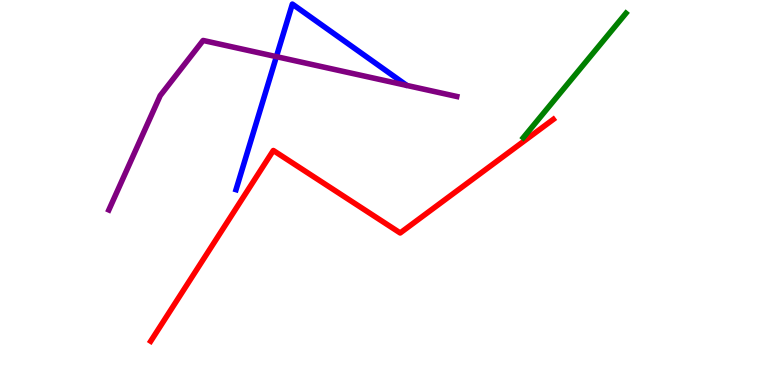[{'lines': ['blue', 'red'], 'intersections': []}, {'lines': ['green', 'red'], 'intersections': []}, {'lines': ['purple', 'red'], 'intersections': []}, {'lines': ['blue', 'green'], 'intersections': []}, {'lines': ['blue', 'purple'], 'intersections': [{'x': 3.57, 'y': 8.53}]}, {'lines': ['green', 'purple'], 'intersections': []}]